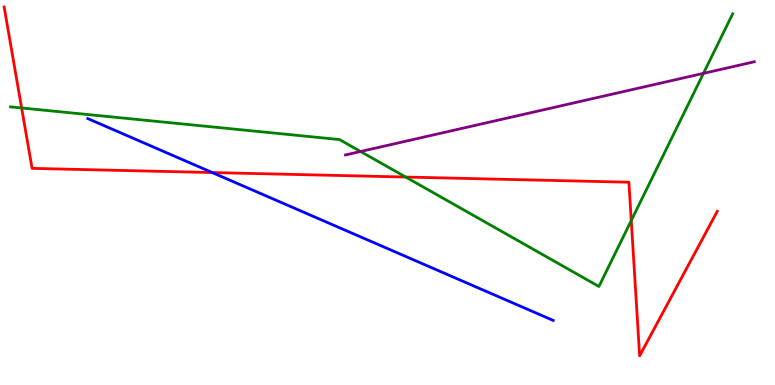[{'lines': ['blue', 'red'], 'intersections': [{'x': 2.74, 'y': 5.52}]}, {'lines': ['green', 'red'], 'intersections': [{'x': 0.279, 'y': 7.2}, {'x': 5.23, 'y': 5.4}, {'x': 8.15, 'y': 4.27}]}, {'lines': ['purple', 'red'], 'intersections': []}, {'lines': ['blue', 'green'], 'intersections': []}, {'lines': ['blue', 'purple'], 'intersections': []}, {'lines': ['green', 'purple'], 'intersections': [{'x': 4.65, 'y': 6.07}, {'x': 9.08, 'y': 8.09}]}]